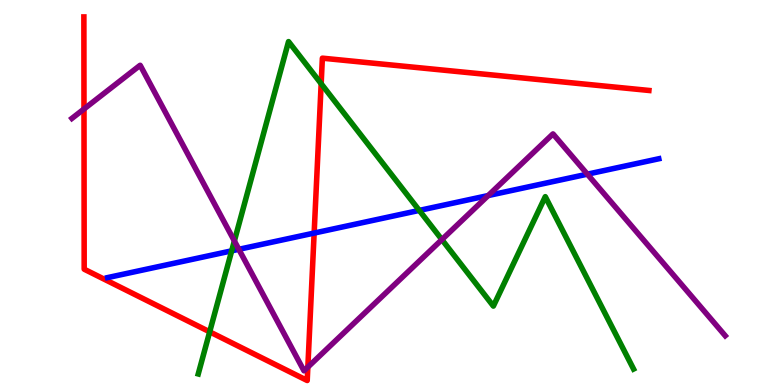[{'lines': ['blue', 'red'], 'intersections': [{'x': 4.05, 'y': 3.95}]}, {'lines': ['green', 'red'], 'intersections': [{'x': 2.71, 'y': 1.38}, {'x': 4.14, 'y': 7.83}]}, {'lines': ['purple', 'red'], 'intersections': [{'x': 1.08, 'y': 7.17}, {'x': 3.97, 'y': 0.465}]}, {'lines': ['blue', 'green'], 'intersections': [{'x': 2.99, 'y': 3.48}, {'x': 5.41, 'y': 4.53}]}, {'lines': ['blue', 'purple'], 'intersections': [{'x': 3.08, 'y': 3.52}, {'x': 6.3, 'y': 4.92}, {'x': 7.58, 'y': 5.48}]}, {'lines': ['green', 'purple'], 'intersections': [{'x': 3.02, 'y': 3.74}, {'x': 5.7, 'y': 3.78}]}]